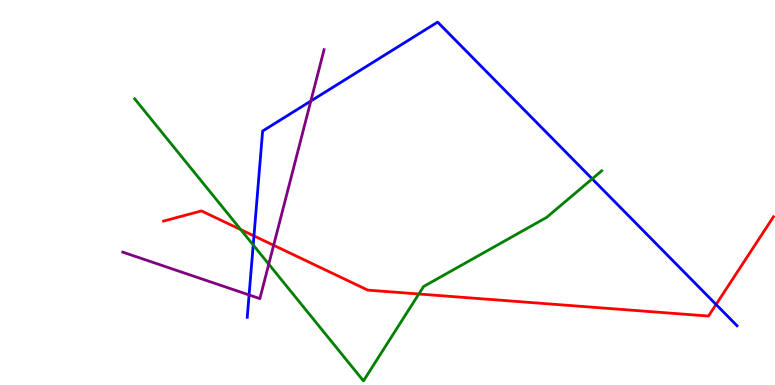[{'lines': ['blue', 'red'], 'intersections': [{'x': 3.28, 'y': 3.87}, {'x': 9.24, 'y': 2.09}]}, {'lines': ['green', 'red'], 'intersections': [{'x': 3.11, 'y': 4.04}, {'x': 5.4, 'y': 2.36}]}, {'lines': ['purple', 'red'], 'intersections': [{'x': 3.53, 'y': 3.63}]}, {'lines': ['blue', 'green'], 'intersections': [{'x': 3.27, 'y': 3.64}, {'x': 7.64, 'y': 5.35}]}, {'lines': ['blue', 'purple'], 'intersections': [{'x': 3.21, 'y': 2.34}, {'x': 4.01, 'y': 7.38}]}, {'lines': ['green', 'purple'], 'intersections': [{'x': 3.47, 'y': 3.14}]}]